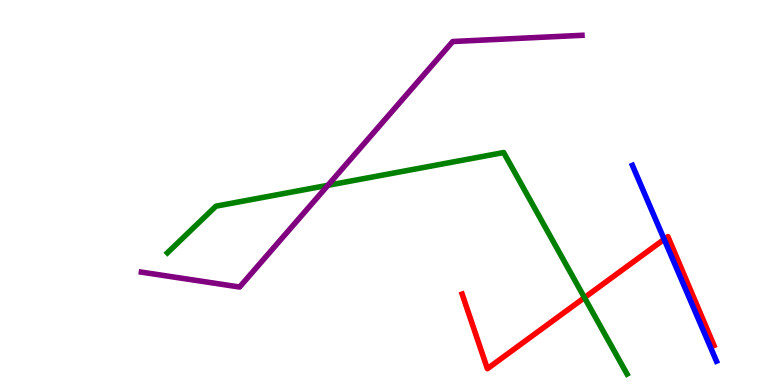[{'lines': ['blue', 'red'], 'intersections': [{'x': 8.57, 'y': 3.78}]}, {'lines': ['green', 'red'], 'intersections': [{'x': 7.54, 'y': 2.27}]}, {'lines': ['purple', 'red'], 'intersections': []}, {'lines': ['blue', 'green'], 'intersections': []}, {'lines': ['blue', 'purple'], 'intersections': []}, {'lines': ['green', 'purple'], 'intersections': [{'x': 4.23, 'y': 5.19}]}]